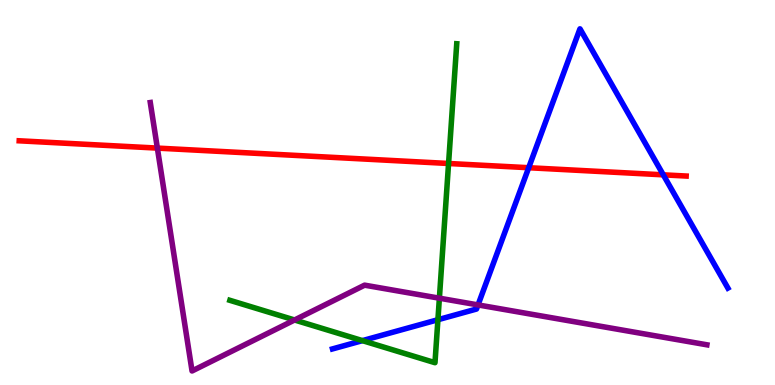[{'lines': ['blue', 'red'], 'intersections': [{'x': 6.82, 'y': 5.64}, {'x': 8.56, 'y': 5.46}]}, {'lines': ['green', 'red'], 'intersections': [{'x': 5.79, 'y': 5.75}]}, {'lines': ['purple', 'red'], 'intersections': [{'x': 2.03, 'y': 6.15}]}, {'lines': ['blue', 'green'], 'intersections': [{'x': 4.68, 'y': 1.15}, {'x': 5.65, 'y': 1.7}]}, {'lines': ['blue', 'purple'], 'intersections': [{'x': 6.17, 'y': 2.08}]}, {'lines': ['green', 'purple'], 'intersections': [{'x': 3.8, 'y': 1.69}, {'x': 5.67, 'y': 2.25}]}]